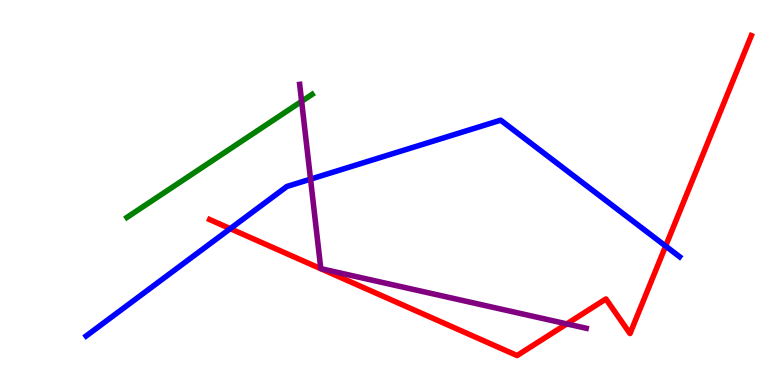[{'lines': ['blue', 'red'], 'intersections': [{'x': 2.97, 'y': 4.06}, {'x': 8.59, 'y': 3.61}]}, {'lines': ['green', 'red'], 'intersections': []}, {'lines': ['purple', 'red'], 'intersections': [{'x': 7.31, 'y': 1.59}]}, {'lines': ['blue', 'green'], 'intersections': []}, {'lines': ['blue', 'purple'], 'intersections': [{'x': 4.01, 'y': 5.35}]}, {'lines': ['green', 'purple'], 'intersections': [{'x': 3.89, 'y': 7.37}]}]